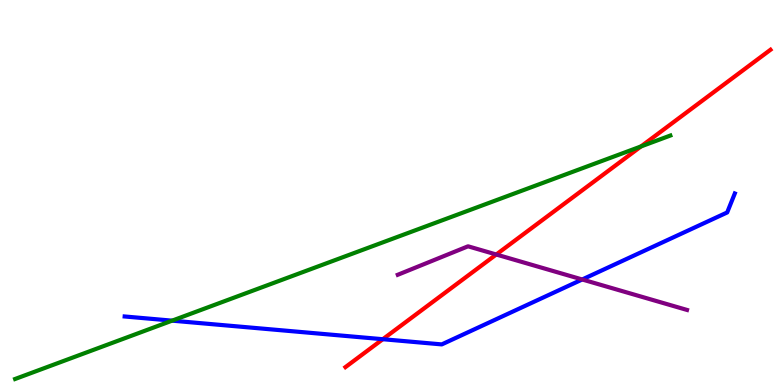[{'lines': ['blue', 'red'], 'intersections': [{'x': 4.94, 'y': 1.19}]}, {'lines': ['green', 'red'], 'intersections': [{'x': 8.27, 'y': 6.2}]}, {'lines': ['purple', 'red'], 'intersections': [{'x': 6.4, 'y': 3.39}]}, {'lines': ['blue', 'green'], 'intersections': [{'x': 2.22, 'y': 1.67}]}, {'lines': ['blue', 'purple'], 'intersections': [{'x': 7.51, 'y': 2.74}]}, {'lines': ['green', 'purple'], 'intersections': []}]